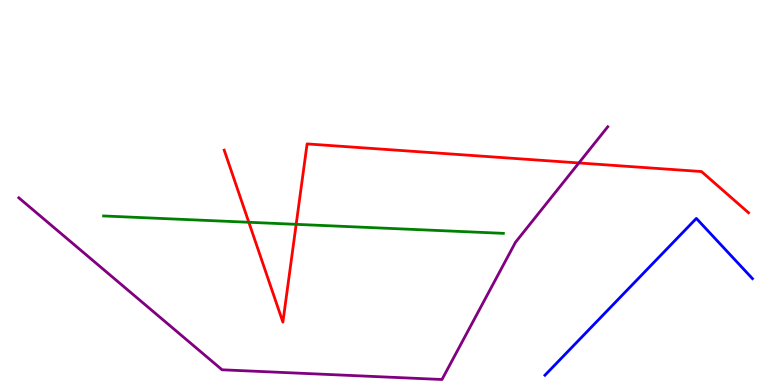[{'lines': ['blue', 'red'], 'intersections': []}, {'lines': ['green', 'red'], 'intersections': [{'x': 3.21, 'y': 4.23}, {'x': 3.82, 'y': 4.17}]}, {'lines': ['purple', 'red'], 'intersections': [{'x': 7.47, 'y': 5.77}]}, {'lines': ['blue', 'green'], 'intersections': []}, {'lines': ['blue', 'purple'], 'intersections': []}, {'lines': ['green', 'purple'], 'intersections': []}]